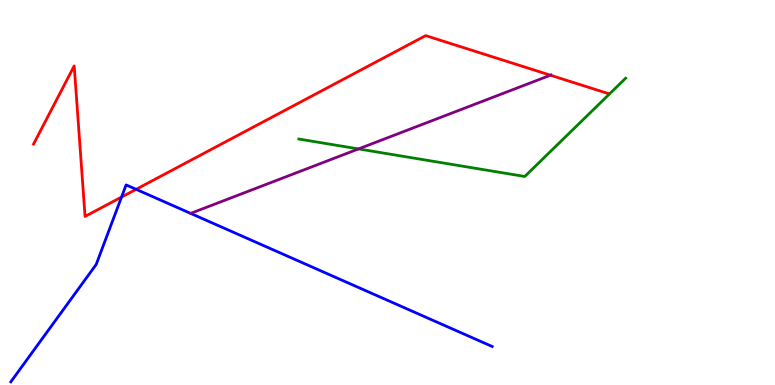[{'lines': ['blue', 'red'], 'intersections': [{'x': 1.57, 'y': 4.88}, {'x': 1.76, 'y': 5.08}]}, {'lines': ['green', 'red'], 'intersections': []}, {'lines': ['purple', 'red'], 'intersections': [{'x': 7.1, 'y': 8.05}]}, {'lines': ['blue', 'green'], 'intersections': []}, {'lines': ['blue', 'purple'], 'intersections': []}, {'lines': ['green', 'purple'], 'intersections': [{'x': 4.63, 'y': 6.13}]}]